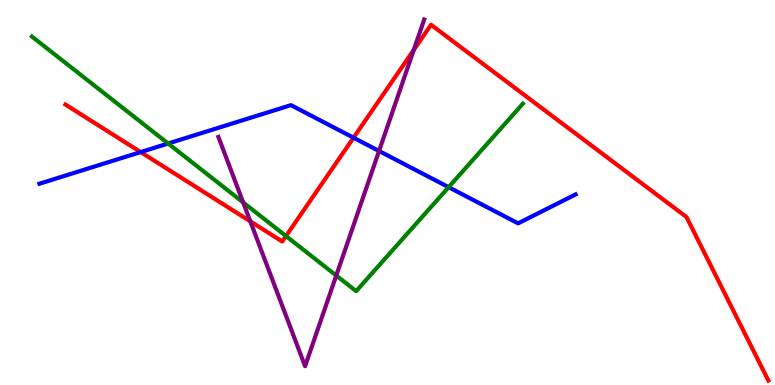[{'lines': ['blue', 'red'], 'intersections': [{'x': 1.82, 'y': 6.05}, {'x': 4.56, 'y': 6.42}]}, {'lines': ['green', 'red'], 'intersections': [{'x': 3.69, 'y': 3.87}]}, {'lines': ['purple', 'red'], 'intersections': [{'x': 3.23, 'y': 4.25}, {'x': 5.34, 'y': 8.7}]}, {'lines': ['blue', 'green'], 'intersections': [{'x': 2.17, 'y': 6.27}, {'x': 5.79, 'y': 5.14}]}, {'lines': ['blue', 'purple'], 'intersections': [{'x': 4.89, 'y': 6.08}]}, {'lines': ['green', 'purple'], 'intersections': [{'x': 3.14, 'y': 4.74}, {'x': 4.34, 'y': 2.84}]}]